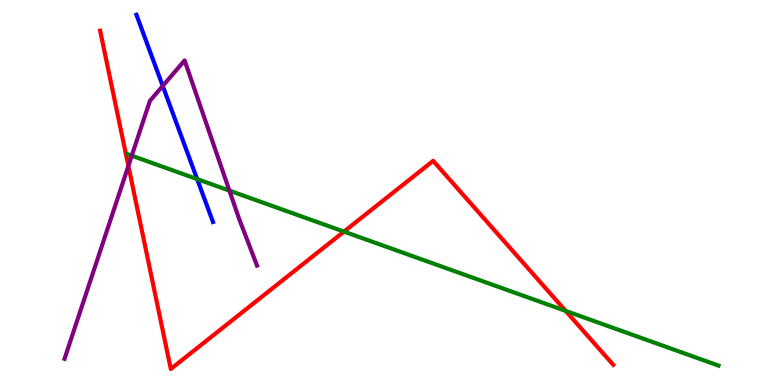[{'lines': ['blue', 'red'], 'intersections': []}, {'lines': ['green', 'red'], 'intersections': [{'x': 4.44, 'y': 3.98}, {'x': 7.3, 'y': 1.92}]}, {'lines': ['purple', 'red'], 'intersections': [{'x': 1.66, 'y': 5.69}]}, {'lines': ['blue', 'green'], 'intersections': [{'x': 2.54, 'y': 5.35}]}, {'lines': ['blue', 'purple'], 'intersections': [{'x': 2.1, 'y': 7.77}]}, {'lines': ['green', 'purple'], 'intersections': [{'x': 1.7, 'y': 5.96}, {'x': 2.96, 'y': 5.05}]}]